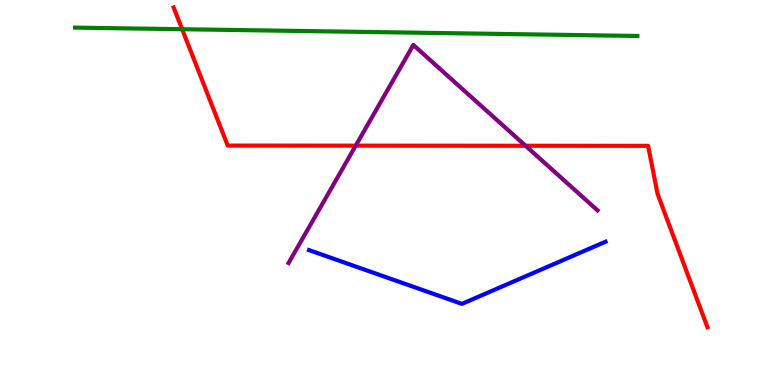[{'lines': ['blue', 'red'], 'intersections': []}, {'lines': ['green', 'red'], 'intersections': [{'x': 2.35, 'y': 9.24}]}, {'lines': ['purple', 'red'], 'intersections': [{'x': 4.59, 'y': 6.22}, {'x': 6.78, 'y': 6.21}]}, {'lines': ['blue', 'green'], 'intersections': []}, {'lines': ['blue', 'purple'], 'intersections': []}, {'lines': ['green', 'purple'], 'intersections': []}]